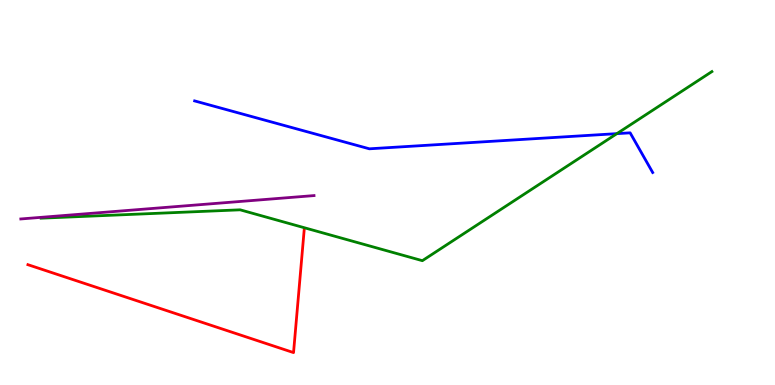[{'lines': ['blue', 'red'], 'intersections': []}, {'lines': ['green', 'red'], 'intersections': []}, {'lines': ['purple', 'red'], 'intersections': []}, {'lines': ['blue', 'green'], 'intersections': [{'x': 7.96, 'y': 6.53}]}, {'lines': ['blue', 'purple'], 'intersections': []}, {'lines': ['green', 'purple'], 'intersections': []}]